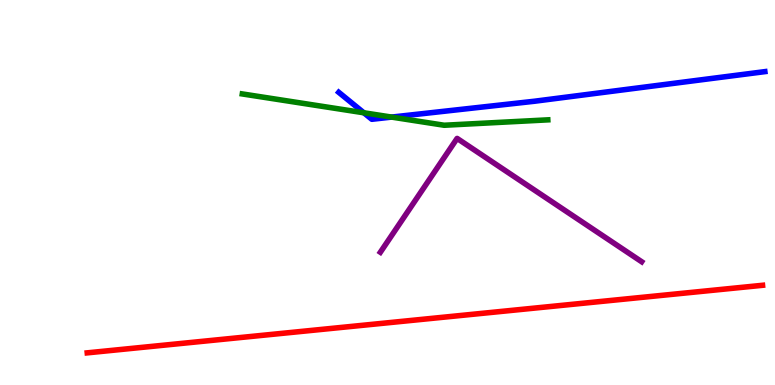[{'lines': ['blue', 'red'], 'intersections': []}, {'lines': ['green', 'red'], 'intersections': []}, {'lines': ['purple', 'red'], 'intersections': []}, {'lines': ['blue', 'green'], 'intersections': [{'x': 4.69, 'y': 7.07}, {'x': 5.05, 'y': 6.96}]}, {'lines': ['blue', 'purple'], 'intersections': []}, {'lines': ['green', 'purple'], 'intersections': []}]